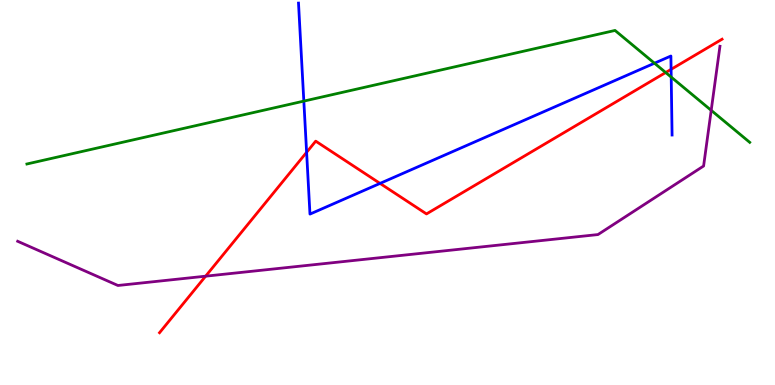[{'lines': ['blue', 'red'], 'intersections': [{'x': 3.96, 'y': 6.04}, {'x': 4.9, 'y': 5.24}, {'x': 8.66, 'y': 8.2}]}, {'lines': ['green', 'red'], 'intersections': [{'x': 8.59, 'y': 8.12}]}, {'lines': ['purple', 'red'], 'intersections': [{'x': 2.65, 'y': 2.83}]}, {'lines': ['blue', 'green'], 'intersections': [{'x': 3.92, 'y': 7.37}, {'x': 8.44, 'y': 8.36}, {'x': 8.66, 'y': 8.0}]}, {'lines': ['blue', 'purple'], 'intersections': []}, {'lines': ['green', 'purple'], 'intersections': [{'x': 9.18, 'y': 7.13}]}]